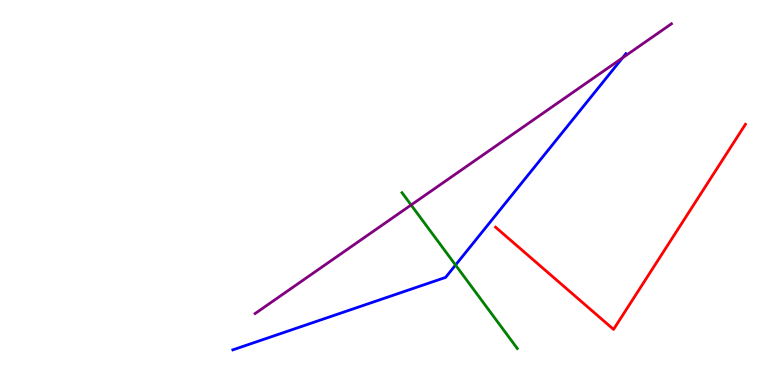[{'lines': ['blue', 'red'], 'intersections': []}, {'lines': ['green', 'red'], 'intersections': []}, {'lines': ['purple', 'red'], 'intersections': []}, {'lines': ['blue', 'green'], 'intersections': [{'x': 5.88, 'y': 3.12}]}, {'lines': ['blue', 'purple'], 'intersections': [{'x': 8.03, 'y': 8.5}]}, {'lines': ['green', 'purple'], 'intersections': [{'x': 5.3, 'y': 4.68}]}]